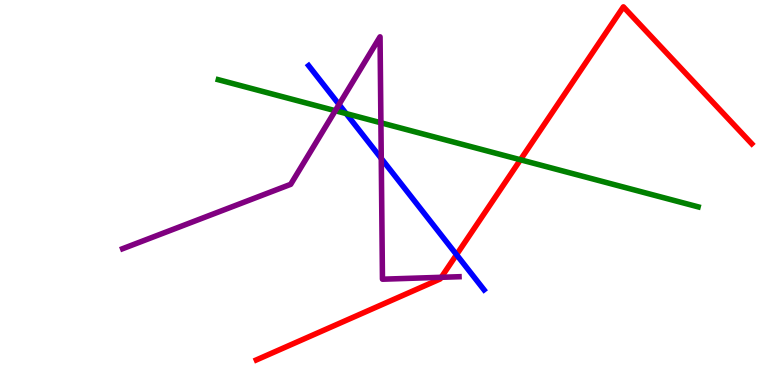[{'lines': ['blue', 'red'], 'intersections': [{'x': 5.89, 'y': 3.39}]}, {'lines': ['green', 'red'], 'intersections': [{'x': 6.72, 'y': 5.85}]}, {'lines': ['purple', 'red'], 'intersections': [{'x': 5.69, 'y': 2.8}]}, {'lines': ['blue', 'green'], 'intersections': [{'x': 4.47, 'y': 7.05}]}, {'lines': ['blue', 'purple'], 'intersections': [{'x': 4.37, 'y': 7.29}, {'x': 4.92, 'y': 5.88}]}, {'lines': ['green', 'purple'], 'intersections': [{'x': 4.33, 'y': 7.12}, {'x': 4.91, 'y': 6.81}]}]